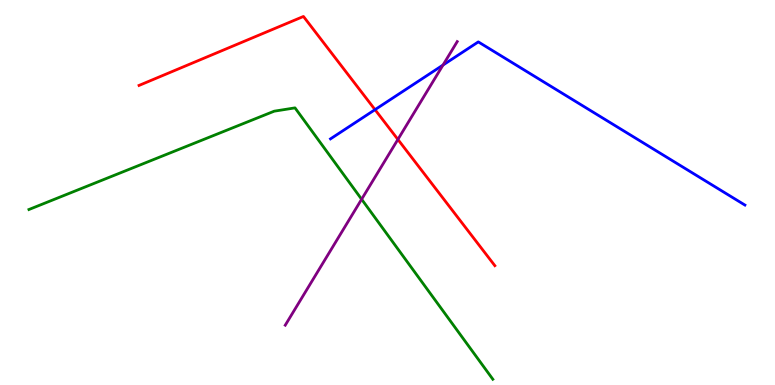[{'lines': ['blue', 'red'], 'intersections': [{'x': 4.84, 'y': 7.15}]}, {'lines': ['green', 'red'], 'intersections': []}, {'lines': ['purple', 'red'], 'intersections': [{'x': 5.13, 'y': 6.38}]}, {'lines': ['blue', 'green'], 'intersections': []}, {'lines': ['blue', 'purple'], 'intersections': [{'x': 5.72, 'y': 8.31}]}, {'lines': ['green', 'purple'], 'intersections': [{'x': 4.67, 'y': 4.82}]}]